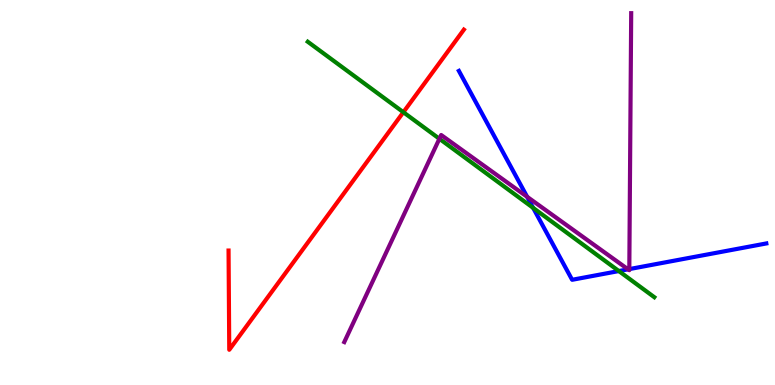[{'lines': ['blue', 'red'], 'intersections': []}, {'lines': ['green', 'red'], 'intersections': [{'x': 5.2, 'y': 7.09}]}, {'lines': ['purple', 'red'], 'intersections': []}, {'lines': ['blue', 'green'], 'intersections': [{'x': 6.88, 'y': 4.6}, {'x': 7.99, 'y': 2.96}]}, {'lines': ['blue', 'purple'], 'intersections': [{'x': 6.8, 'y': 4.89}, {'x': 8.1, 'y': 3.0}, {'x': 8.12, 'y': 3.01}]}, {'lines': ['green', 'purple'], 'intersections': [{'x': 5.67, 'y': 6.4}]}]